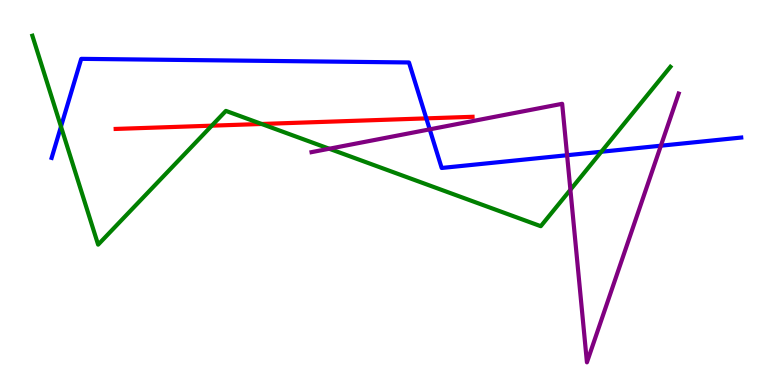[{'lines': ['blue', 'red'], 'intersections': [{'x': 5.5, 'y': 6.93}]}, {'lines': ['green', 'red'], 'intersections': [{'x': 2.73, 'y': 6.74}, {'x': 3.38, 'y': 6.78}]}, {'lines': ['purple', 'red'], 'intersections': []}, {'lines': ['blue', 'green'], 'intersections': [{'x': 0.787, 'y': 6.71}, {'x': 7.76, 'y': 6.06}]}, {'lines': ['blue', 'purple'], 'intersections': [{'x': 5.54, 'y': 6.64}, {'x': 7.32, 'y': 5.97}, {'x': 8.53, 'y': 6.22}]}, {'lines': ['green', 'purple'], 'intersections': [{'x': 4.25, 'y': 6.14}, {'x': 7.36, 'y': 5.07}]}]